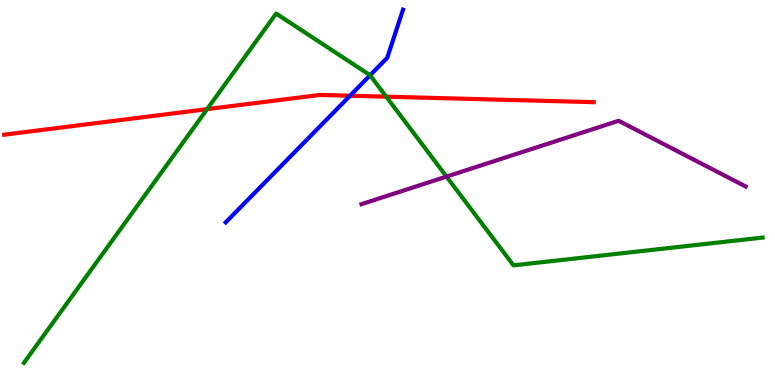[{'lines': ['blue', 'red'], 'intersections': [{'x': 4.52, 'y': 7.51}]}, {'lines': ['green', 'red'], 'intersections': [{'x': 2.67, 'y': 7.17}, {'x': 4.98, 'y': 7.49}]}, {'lines': ['purple', 'red'], 'intersections': []}, {'lines': ['blue', 'green'], 'intersections': [{'x': 4.78, 'y': 8.04}]}, {'lines': ['blue', 'purple'], 'intersections': []}, {'lines': ['green', 'purple'], 'intersections': [{'x': 5.76, 'y': 5.41}]}]